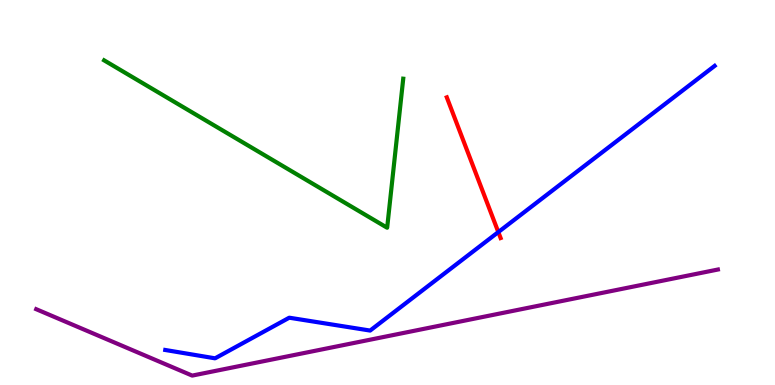[{'lines': ['blue', 'red'], 'intersections': [{'x': 6.43, 'y': 3.97}]}, {'lines': ['green', 'red'], 'intersections': []}, {'lines': ['purple', 'red'], 'intersections': []}, {'lines': ['blue', 'green'], 'intersections': []}, {'lines': ['blue', 'purple'], 'intersections': []}, {'lines': ['green', 'purple'], 'intersections': []}]